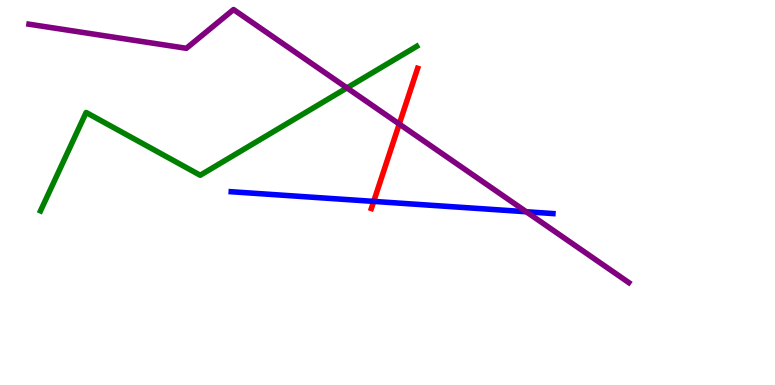[{'lines': ['blue', 'red'], 'intersections': [{'x': 4.82, 'y': 4.77}]}, {'lines': ['green', 'red'], 'intersections': []}, {'lines': ['purple', 'red'], 'intersections': [{'x': 5.15, 'y': 6.78}]}, {'lines': ['blue', 'green'], 'intersections': []}, {'lines': ['blue', 'purple'], 'intersections': [{'x': 6.79, 'y': 4.5}]}, {'lines': ['green', 'purple'], 'intersections': [{'x': 4.48, 'y': 7.72}]}]